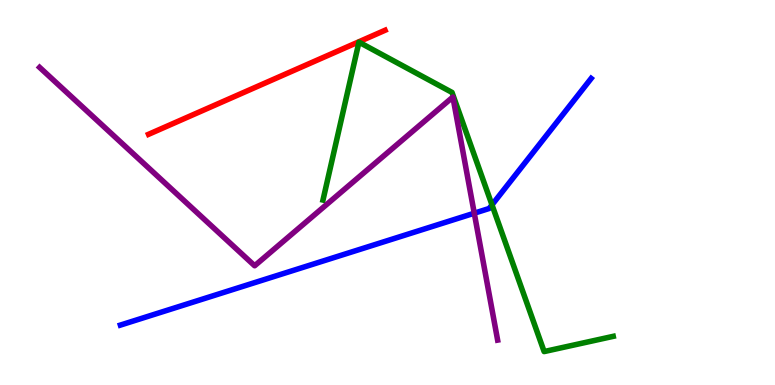[{'lines': ['blue', 'red'], 'intersections': []}, {'lines': ['green', 'red'], 'intersections': []}, {'lines': ['purple', 'red'], 'intersections': []}, {'lines': ['blue', 'green'], 'intersections': [{'x': 6.35, 'y': 4.68}]}, {'lines': ['blue', 'purple'], 'intersections': [{'x': 6.12, 'y': 4.46}]}, {'lines': ['green', 'purple'], 'intersections': []}]